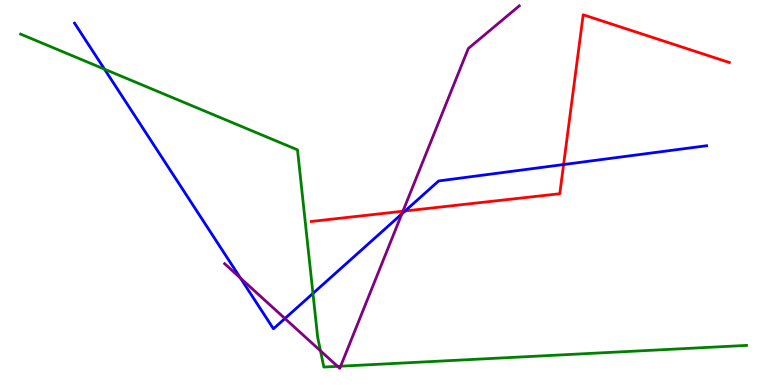[{'lines': ['blue', 'red'], 'intersections': [{'x': 5.23, 'y': 4.52}, {'x': 7.27, 'y': 5.73}]}, {'lines': ['green', 'red'], 'intersections': []}, {'lines': ['purple', 'red'], 'intersections': [{'x': 5.2, 'y': 4.51}]}, {'lines': ['blue', 'green'], 'intersections': [{'x': 1.35, 'y': 8.2}, {'x': 4.04, 'y': 2.38}]}, {'lines': ['blue', 'purple'], 'intersections': [{'x': 3.1, 'y': 2.78}, {'x': 3.68, 'y': 1.73}, {'x': 5.19, 'y': 4.44}]}, {'lines': ['green', 'purple'], 'intersections': [{'x': 4.14, 'y': 0.888}, {'x': 4.36, 'y': 0.484}, {'x': 4.4, 'y': 0.488}]}]